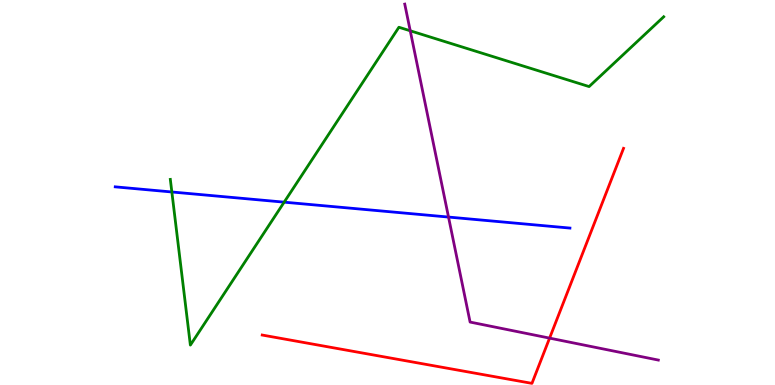[{'lines': ['blue', 'red'], 'intersections': []}, {'lines': ['green', 'red'], 'intersections': []}, {'lines': ['purple', 'red'], 'intersections': [{'x': 7.09, 'y': 1.22}]}, {'lines': ['blue', 'green'], 'intersections': [{'x': 2.22, 'y': 5.01}, {'x': 3.67, 'y': 4.75}]}, {'lines': ['blue', 'purple'], 'intersections': [{'x': 5.79, 'y': 4.36}]}, {'lines': ['green', 'purple'], 'intersections': [{'x': 5.29, 'y': 9.2}]}]